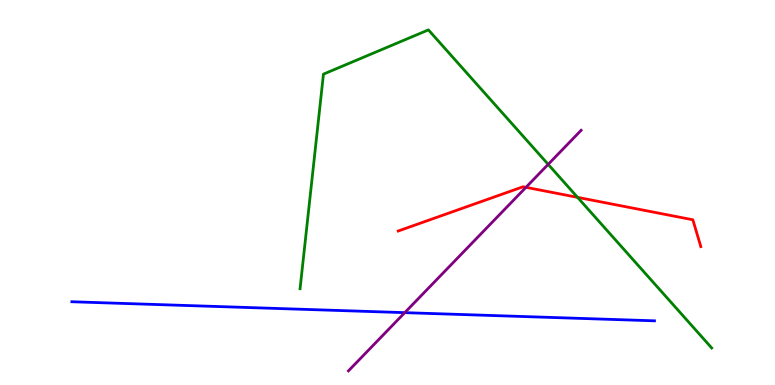[{'lines': ['blue', 'red'], 'intersections': []}, {'lines': ['green', 'red'], 'intersections': [{'x': 7.45, 'y': 4.87}]}, {'lines': ['purple', 'red'], 'intersections': [{'x': 6.79, 'y': 5.13}]}, {'lines': ['blue', 'green'], 'intersections': []}, {'lines': ['blue', 'purple'], 'intersections': [{'x': 5.22, 'y': 1.88}]}, {'lines': ['green', 'purple'], 'intersections': [{'x': 7.07, 'y': 5.73}]}]